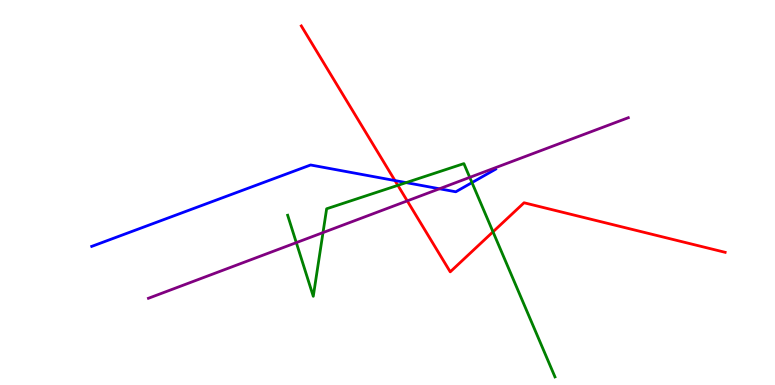[{'lines': ['blue', 'red'], 'intersections': [{'x': 5.1, 'y': 5.31}]}, {'lines': ['green', 'red'], 'intersections': [{'x': 5.13, 'y': 5.19}, {'x': 6.36, 'y': 3.98}]}, {'lines': ['purple', 'red'], 'intersections': [{'x': 5.25, 'y': 4.78}]}, {'lines': ['blue', 'green'], 'intersections': [{'x': 5.24, 'y': 5.26}, {'x': 6.09, 'y': 5.26}]}, {'lines': ['blue', 'purple'], 'intersections': [{'x': 5.67, 'y': 5.1}]}, {'lines': ['green', 'purple'], 'intersections': [{'x': 3.82, 'y': 3.7}, {'x': 4.17, 'y': 3.96}, {'x': 6.06, 'y': 5.39}]}]